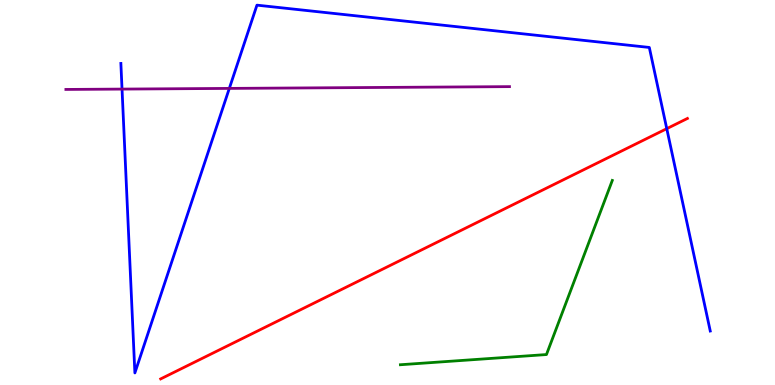[{'lines': ['blue', 'red'], 'intersections': [{'x': 8.6, 'y': 6.66}]}, {'lines': ['green', 'red'], 'intersections': []}, {'lines': ['purple', 'red'], 'intersections': []}, {'lines': ['blue', 'green'], 'intersections': []}, {'lines': ['blue', 'purple'], 'intersections': [{'x': 1.57, 'y': 7.69}, {'x': 2.96, 'y': 7.7}]}, {'lines': ['green', 'purple'], 'intersections': []}]